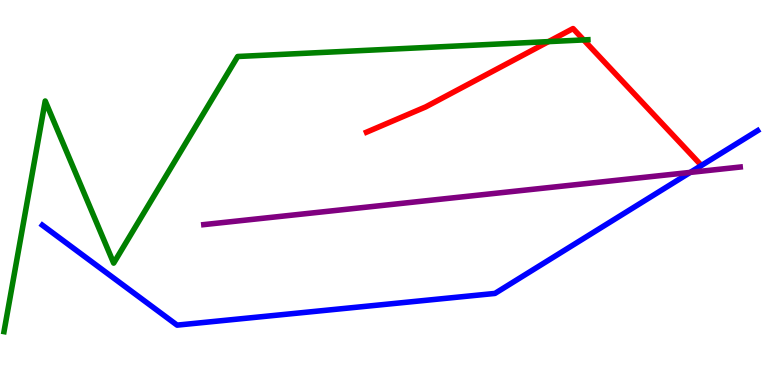[{'lines': ['blue', 'red'], 'intersections': []}, {'lines': ['green', 'red'], 'intersections': [{'x': 7.08, 'y': 8.92}, {'x': 7.53, 'y': 8.96}]}, {'lines': ['purple', 'red'], 'intersections': []}, {'lines': ['blue', 'green'], 'intersections': []}, {'lines': ['blue', 'purple'], 'intersections': [{'x': 8.91, 'y': 5.52}]}, {'lines': ['green', 'purple'], 'intersections': []}]